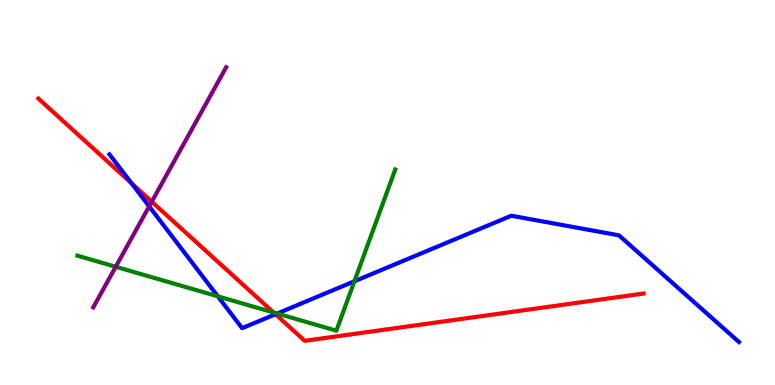[{'lines': ['blue', 'red'], 'intersections': [{'x': 1.7, 'y': 5.24}, {'x': 3.55, 'y': 1.84}]}, {'lines': ['green', 'red'], 'intersections': [{'x': 3.53, 'y': 1.88}]}, {'lines': ['purple', 'red'], 'intersections': [{'x': 1.96, 'y': 4.76}]}, {'lines': ['blue', 'green'], 'intersections': [{'x': 2.81, 'y': 2.3}, {'x': 3.58, 'y': 1.86}, {'x': 4.57, 'y': 2.69}]}, {'lines': ['blue', 'purple'], 'intersections': [{'x': 1.92, 'y': 4.64}]}, {'lines': ['green', 'purple'], 'intersections': [{'x': 1.49, 'y': 3.07}]}]